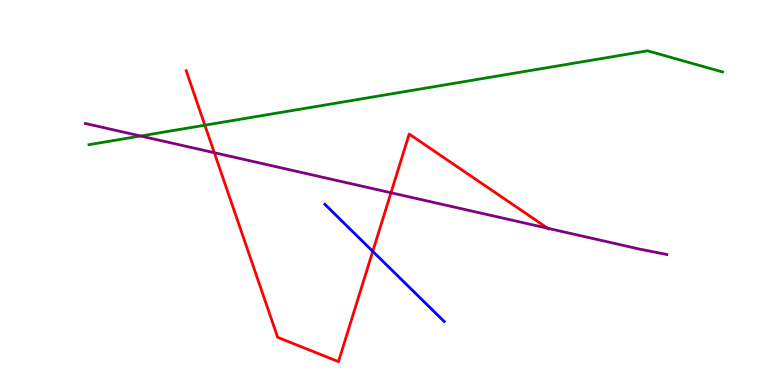[{'lines': ['blue', 'red'], 'intersections': [{'x': 4.81, 'y': 3.47}]}, {'lines': ['green', 'red'], 'intersections': [{'x': 2.64, 'y': 6.75}]}, {'lines': ['purple', 'red'], 'intersections': [{'x': 2.77, 'y': 6.03}, {'x': 5.04, 'y': 4.99}, {'x': 7.07, 'y': 4.07}]}, {'lines': ['blue', 'green'], 'intersections': []}, {'lines': ['blue', 'purple'], 'intersections': []}, {'lines': ['green', 'purple'], 'intersections': [{'x': 1.81, 'y': 6.47}]}]